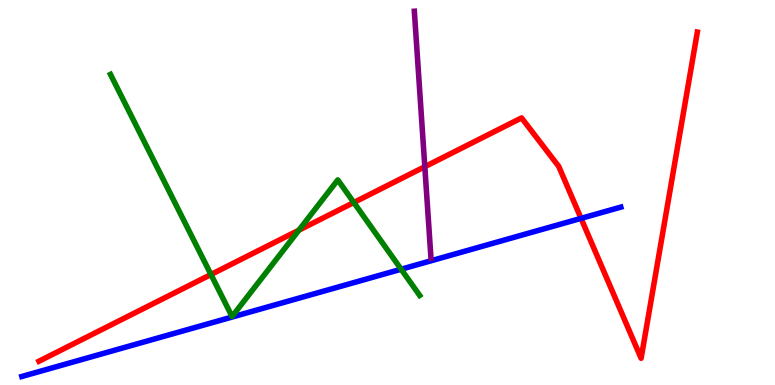[{'lines': ['blue', 'red'], 'intersections': [{'x': 7.5, 'y': 4.33}]}, {'lines': ['green', 'red'], 'intersections': [{'x': 2.72, 'y': 2.87}, {'x': 3.86, 'y': 4.02}, {'x': 4.57, 'y': 4.74}]}, {'lines': ['purple', 'red'], 'intersections': [{'x': 5.48, 'y': 5.67}]}, {'lines': ['blue', 'green'], 'intersections': [{'x': 5.18, 'y': 3.01}]}, {'lines': ['blue', 'purple'], 'intersections': []}, {'lines': ['green', 'purple'], 'intersections': []}]